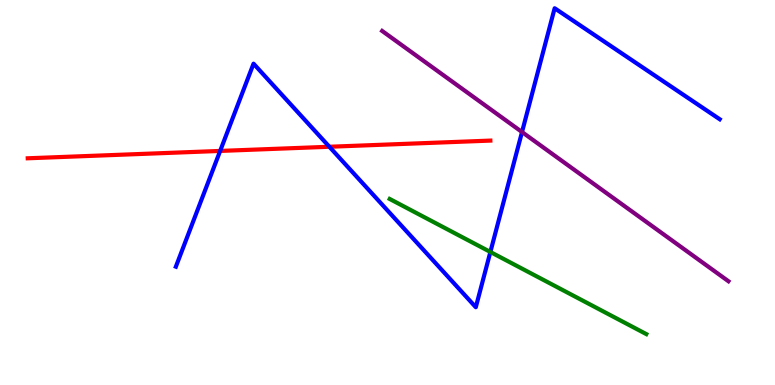[{'lines': ['blue', 'red'], 'intersections': [{'x': 2.84, 'y': 6.08}, {'x': 4.25, 'y': 6.19}]}, {'lines': ['green', 'red'], 'intersections': []}, {'lines': ['purple', 'red'], 'intersections': []}, {'lines': ['blue', 'green'], 'intersections': [{'x': 6.33, 'y': 3.46}]}, {'lines': ['blue', 'purple'], 'intersections': [{'x': 6.74, 'y': 6.57}]}, {'lines': ['green', 'purple'], 'intersections': []}]